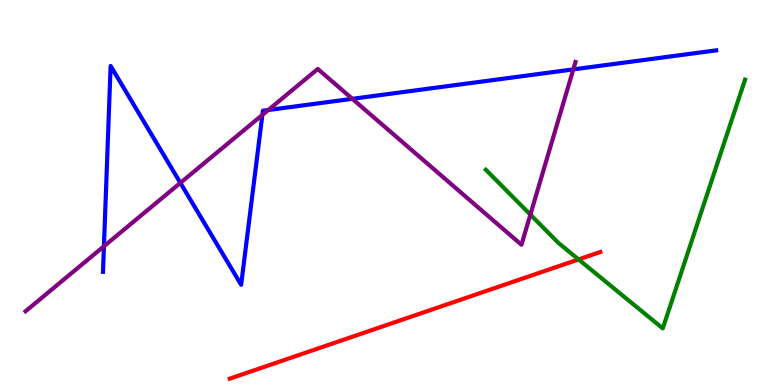[{'lines': ['blue', 'red'], 'intersections': []}, {'lines': ['green', 'red'], 'intersections': [{'x': 7.47, 'y': 3.26}]}, {'lines': ['purple', 'red'], 'intersections': []}, {'lines': ['blue', 'green'], 'intersections': []}, {'lines': ['blue', 'purple'], 'intersections': [{'x': 1.34, 'y': 3.6}, {'x': 2.33, 'y': 5.25}, {'x': 3.39, 'y': 7.02}, {'x': 3.46, 'y': 7.14}, {'x': 4.55, 'y': 7.43}, {'x': 7.4, 'y': 8.2}]}, {'lines': ['green', 'purple'], 'intersections': [{'x': 6.84, 'y': 4.43}]}]